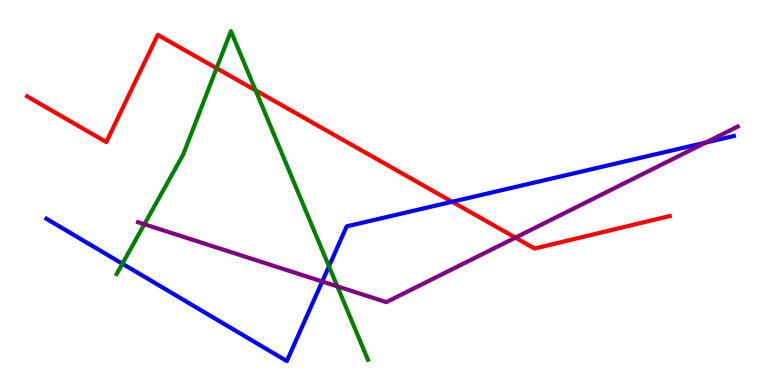[{'lines': ['blue', 'red'], 'intersections': [{'x': 5.83, 'y': 4.76}]}, {'lines': ['green', 'red'], 'intersections': [{'x': 2.79, 'y': 8.23}, {'x': 3.3, 'y': 7.65}]}, {'lines': ['purple', 'red'], 'intersections': [{'x': 6.65, 'y': 3.83}]}, {'lines': ['blue', 'green'], 'intersections': [{'x': 1.58, 'y': 3.15}, {'x': 4.24, 'y': 3.08}]}, {'lines': ['blue', 'purple'], 'intersections': [{'x': 4.16, 'y': 2.69}, {'x': 9.11, 'y': 6.3}]}, {'lines': ['green', 'purple'], 'intersections': [{'x': 1.86, 'y': 4.18}, {'x': 4.35, 'y': 2.56}]}]